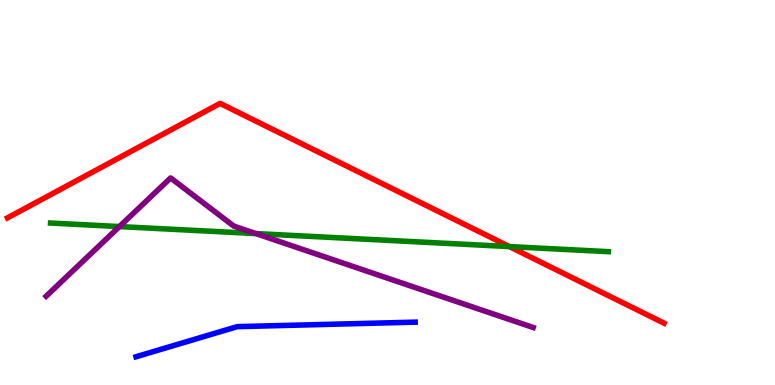[{'lines': ['blue', 'red'], 'intersections': []}, {'lines': ['green', 'red'], 'intersections': [{'x': 6.57, 'y': 3.6}]}, {'lines': ['purple', 'red'], 'intersections': []}, {'lines': ['blue', 'green'], 'intersections': []}, {'lines': ['blue', 'purple'], 'intersections': []}, {'lines': ['green', 'purple'], 'intersections': [{'x': 1.54, 'y': 4.12}, {'x': 3.3, 'y': 3.93}]}]